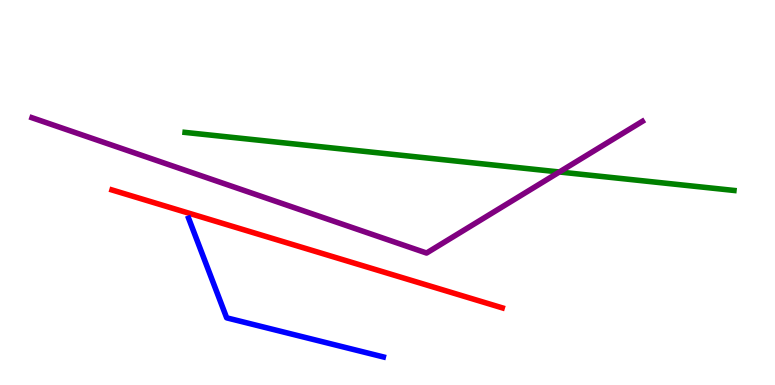[{'lines': ['blue', 'red'], 'intersections': []}, {'lines': ['green', 'red'], 'intersections': []}, {'lines': ['purple', 'red'], 'intersections': []}, {'lines': ['blue', 'green'], 'intersections': []}, {'lines': ['blue', 'purple'], 'intersections': []}, {'lines': ['green', 'purple'], 'intersections': [{'x': 7.22, 'y': 5.53}]}]